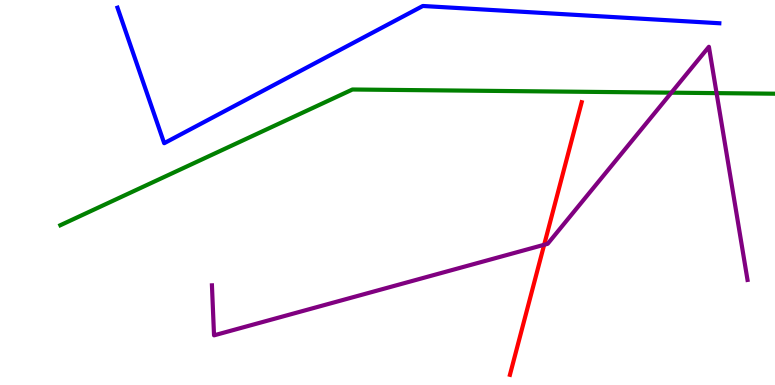[{'lines': ['blue', 'red'], 'intersections': []}, {'lines': ['green', 'red'], 'intersections': []}, {'lines': ['purple', 'red'], 'intersections': [{'x': 7.02, 'y': 3.64}]}, {'lines': ['blue', 'green'], 'intersections': []}, {'lines': ['blue', 'purple'], 'intersections': []}, {'lines': ['green', 'purple'], 'intersections': [{'x': 8.66, 'y': 7.59}, {'x': 9.25, 'y': 7.58}]}]